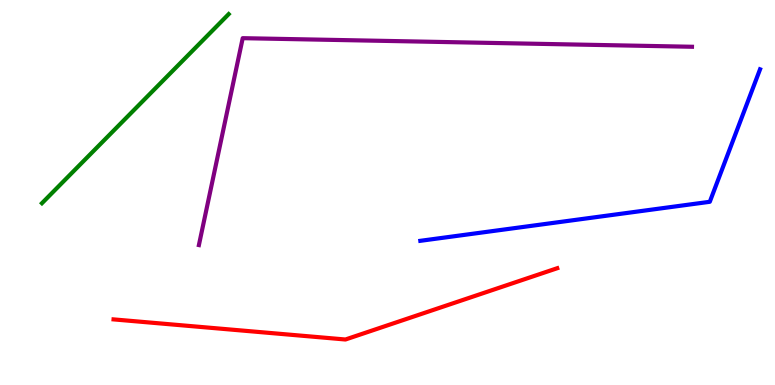[{'lines': ['blue', 'red'], 'intersections': []}, {'lines': ['green', 'red'], 'intersections': []}, {'lines': ['purple', 'red'], 'intersections': []}, {'lines': ['blue', 'green'], 'intersections': []}, {'lines': ['blue', 'purple'], 'intersections': []}, {'lines': ['green', 'purple'], 'intersections': []}]